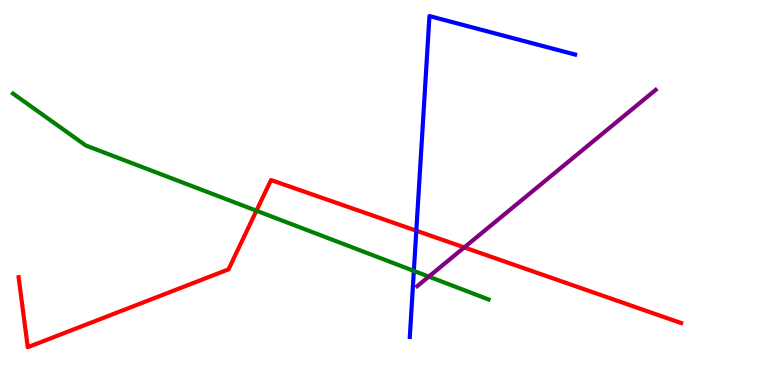[{'lines': ['blue', 'red'], 'intersections': [{'x': 5.37, 'y': 4.01}]}, {'lines': ['green', 'red'], 'intersections': [{'x': 3.31, 'y': 4.53}]}, {'lines': ['purple', 'red'], 'intersections': [{'x': 5.99, 'y': 3.57}]}, {'lines': ['blue', 'green'], 'intersections': [{'x': 5.34, 'y': 2.96}]}, {'lines': ['blue', 'purple'], 'intersections': []}, {'lines': ['green', 'purple'], 'intersections': [{'x': 5.53, 'y': 2.82}]}]